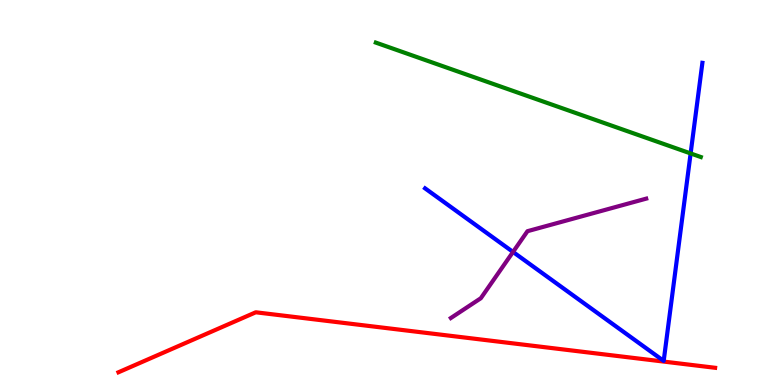[{'lines': ['blue', 'red'], 'intersections': []}, {'lines': ['green', 'red'], 'intersections': []}, {'lines': ['purple', 'red'], 'intersections': []}, {'lines': ['blue', 'green'], 'intersections': [{'x': 8.91, 'y': 6.01}]}, {'lines': ['blue', 'purple'], 'intersections': [{'x': 6.62, 'y': 3.46}]}, {'lines': ['green', 'purple'], 'intersections': []}]